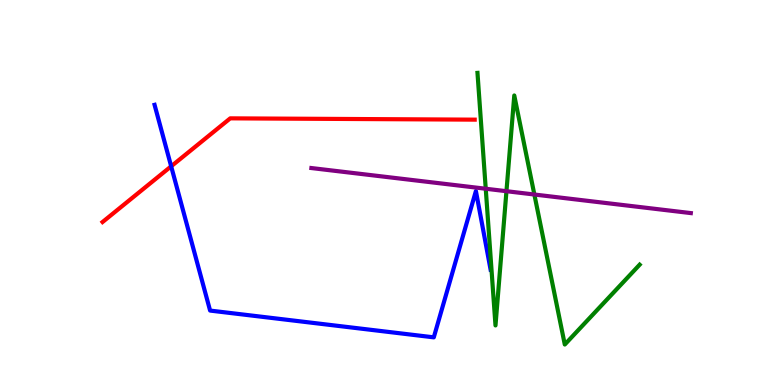[{'lines': ['blue', 'red'], 'intersections': [{'x': 2.21, 'y': 5.68}]}, {'lines': ['green', 'red'], 'intersections': []}, {'lines': ['purple', 'red'], 'intersections': []}, {'lines': ['blue', 'green'], 'intersections': []}, {'lines': ['blue', 'purple'], 'intersections': []}, {'lines': ['green', 'purple'], 'intersections': [{'x': 6.27, 'y': 5.1}, {'x': 6.53, 'y': 5.03}, {'x': 6.9, 'y': 4.95}]}]